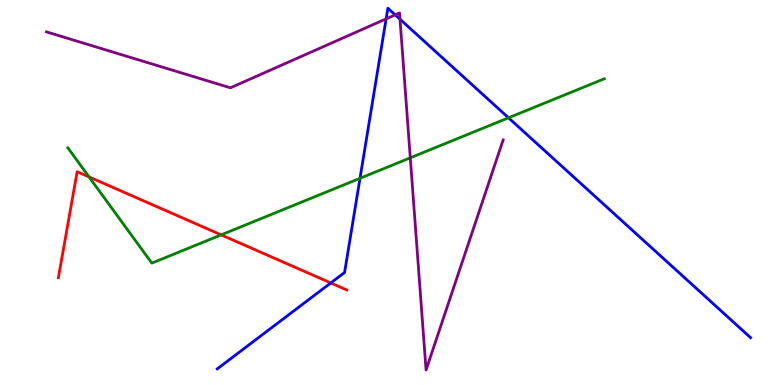[{'lines': ['blue', 'red'], 'intersections': [{'x': 4.27, 'y': 2.65}]}, {'lines': ['green', 'red'], 'intersections': [{'x': 1.15, 'y': 5.4}, {'x': 2.85, 'y': 3.9}]}, {'lines': ['purple', 'red'], 'intersections': []}, {'lines': ['blue', 'green'], 'intersections': [{'x': 4.65, 'y': 5.37}, {'x': 6.56, 'y': 6.94}]}, {'lines': ['blue', 'purple'], 'intersections': [{'x': 4.98, 'y': 9.51}, {'x': 5.1, 'y': 9.61}, {'x': 5.16, 'y': 9.5}]}, {'lines': ['green', 'purple'], 'intersections': [{'x': 5.29, 'y': 5.9}]}]